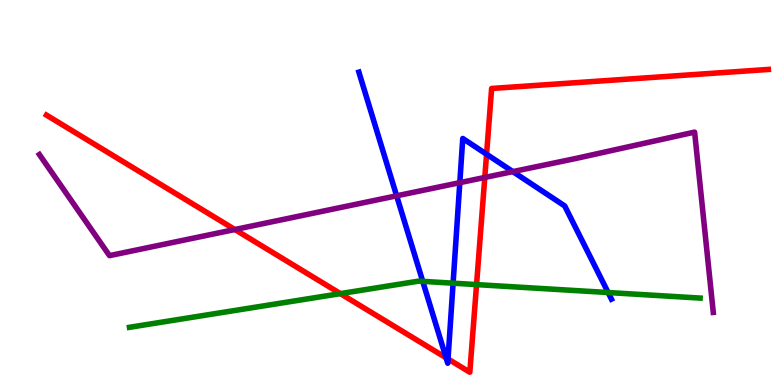[{'lines': ['blue', 'red'], 'intersections': [{'x': 5.76, 'y': 0.707}, {'x': 5.78, 'y': 0.676}, {'x': 6.28, 'y': 5.99}]}, {'lines': ['green', 'red'], 'intersections': [{'x': 4.39, 'y': 2.37}, {'x': 6.15, 'y': 2.61}]}, {'lines': ['purple', 'red'], 'intersections': [{'x': 3.03, 'y': 4.04}, {'x': 6.26, 'y': 5.39}]}, {'lines': ['blue', 'green'], 'intersections': [{'x': 5.45, 'y': 2.69}, {'x': 5.85, 'y': 2.64}, {'x': 7.85, 'y': 2.4}]}, {'lines': ['blue', 'purple'], 'intersections': [{'x': 5.12, 'y': 4.91}, {'x': 5.93, 'y': 5.26}, {'x': 6.62, 'y': 5.54}]}, {'lines': ['green', 'purple'], 'intersections': []}]